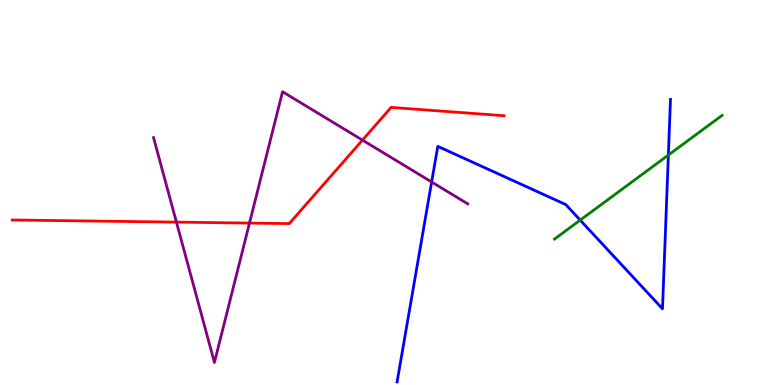[{'lines': ['blue', 'red'], 'intersections': []}, {'lines': ['green', 'red'], 'intersections': []}, {'lines': ['purple', 'red'], 'intersections': [{'x': 2.28, 'y': 4.23}, {'x': 3.22, 'y': 4.21}, {'x': 4.68, 'y': 6.36}]}, {'lines': ['blue', 'green'], 'intersections': [{'x': 7.49, 'y': 4.28}, {'x': 8.62, 'y': 5.97}]}, {'lines': ['blue', 'purple'], 'intersections': [{'x': 5.57, 'y': 5.27}]}, {'lines': ['green', 'purple'], 'intersections': []}]